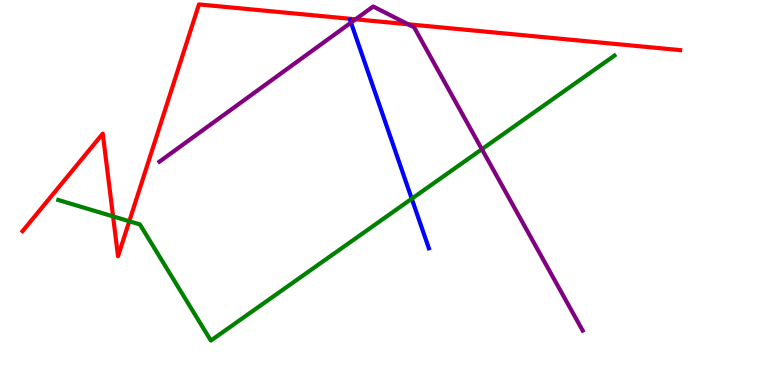[{'lines': ['blue', 'red'], 'intersections': []}, {'lines': ['green', 'red'], 'intersections': [{'x': 1.46, 'y': 4.38}, {'x': 1.67, 'y': 4.25}]}, {'lines': ['purple', 'red'], 'intersections': [{'x': 4.59, 'y': 9.5}, {'x': 5.27, 'y': 9.37}]}, {'lines': ['blue', 'green'], 'intersections': [{'x': 5.31, 'y': 4.84}]}, {'lines': ['blue', 'purple'], 'intersections': [{'x': 4.53, 'y': 9.41}]}, {'lines': ['green', 'purple'], 'intersections': [{'x': 6.22, 'y': 6.12}]}]